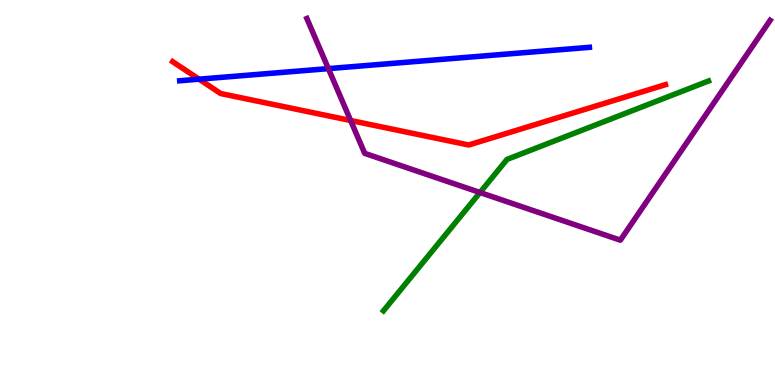[{'lines': ['blue', 'red'], 'intersections': [{'x': 2.57, 'y': 7.94}]}, {'lines': ['green', 'red'], 'intersections': []}, {'lines': ['purple', 'red'], 'intersections': [{'x': 4.52, 'y': 6.87}]}, {'lines': ['blue', 'green'], 'intersections': []}, {'lines': ['blue', 'purple'], 'intersections': [{'x': 4.24, 'y': 8.22}]}, {'lines': ['green', 'purple'], 'intersections': [{'x': 6.19, 'y': 5.0}]}]